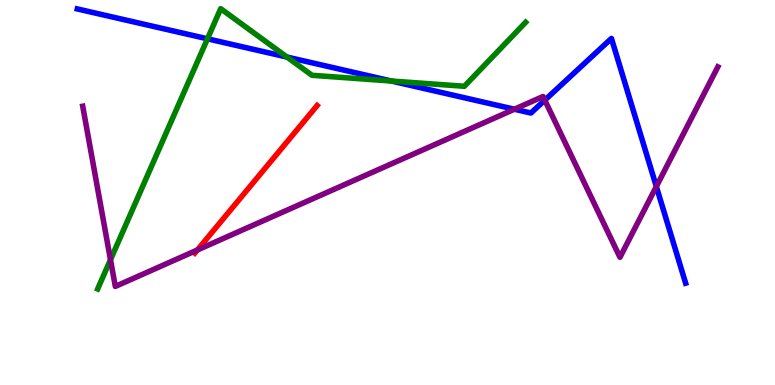[{'lines': ['blue', 'red'], 'intersections': []}, {'lines': ['green', 'red'], 'intersections': []}, {'lines': ['purple', 'red'], 'intersections': [{'x': 2.55, 'y': 3.51}]}, {'lines': ['blue', 'green'], 'intersections': [{'x': 2.68, 'y': 8.99}, {'x': 3.7, 'y': 8.52}, {'x': 5.05, 'y': 7.9}]}, {'lines': ['blue', 'purple'], 'intersections': [{'x': 6.64, 'y': 7.16}, {'x': 7.03, 'y': 7.4}, {'x': 8.47, 'y': 5.15}]}, {'lines': ['green', 'purple'], 'intersections': [{'x': 1.43, 'y': 3.25}]}]